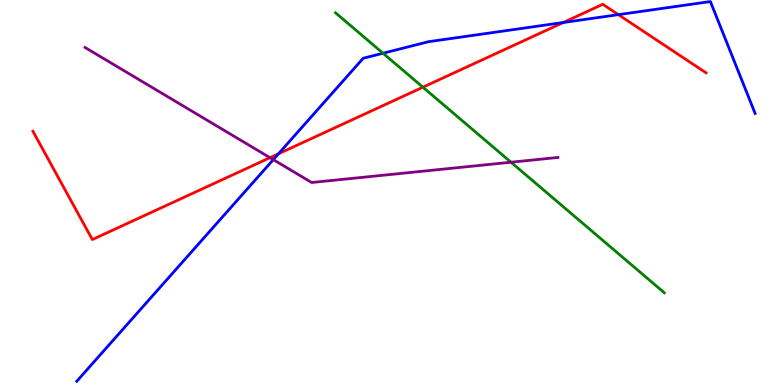[{'lines': ['blue', 'red'], 'intersections': [{'x': 3.59, 'y': 6.01}, {'x': 7.27, 'y': 9.42}, {'x': 7.98, 'y': 9.62}]}, {'lines': ['green', 'red'], 'intersections': [{'x': 5.46, 'y': 7.73}]}, {'lines': ['purple', 'red'], 'intersections': [{'x': 3.48, 'y': 5.9}]}, {'lines': ['blue', 'green'], 'intersections': [{'x': 4.94, 'y': 8.62}]}, {'lines': ['blue', 'purple'], 'intersections': [{'x': 3.53, 'y': 5.85}]}, {'lines': ['green', 'purple'], 'intersections': [{'x': 6.59, 'y': 5.79}]}]